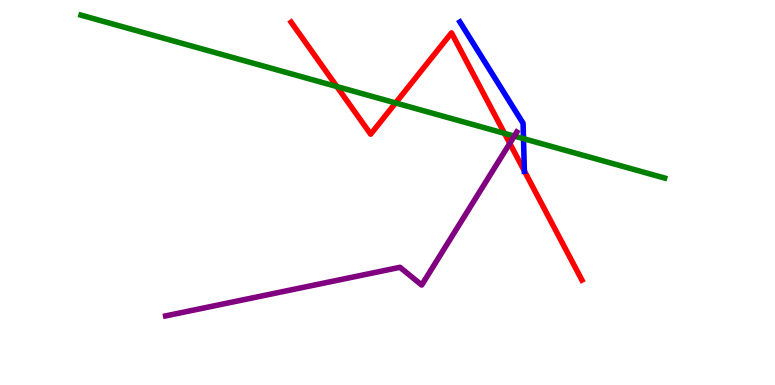[{'lines': ['blue', 'red'], 'intersections': [{'x': 6.77, 'y': 5.56}]}, {'lines': ['green', 'red'], 'intersections': [{'x': 4.35, 'y': 7.75}, {'x': 5.1, 'y': 7.33}, {'x': 6.51, 'y': 6.54}]}, {'lines': ['purple', 'red'], 'intersections': [{'x': 6.58, 'y': 6.28}]}, {'lines': ['blue', 'green'], 'intersections': [{'x': 6.75, 'y': 6.4}]}, {'lines': ['blue', 'purple'], 'intersections': []}, {'lines': ['green', 'purple'], 'intersections': [{'x': 6.64, 'y': 6.47}]}]